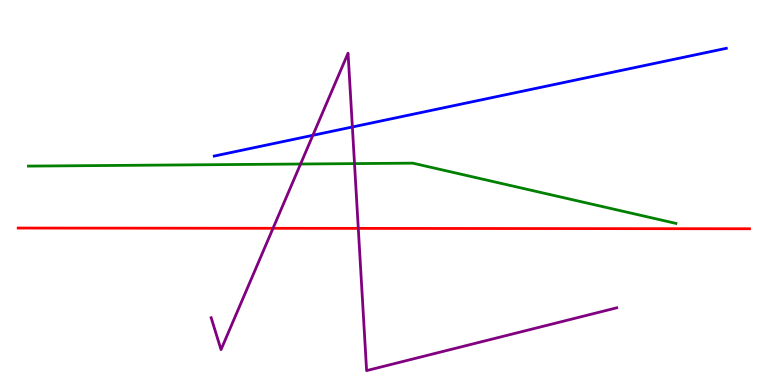[{'lines': ['blue', 'red'], 'intersections': []}, {'lines': ['green', 'red'], 'intersections': []}, {'lines': ['purple', 'red'], 'intersections': [{'x': 3.52, 'y': 4.07}, {'x': 4.62, 'y': 4.07}]}, {'lines': ['blue', 'green'], 'intersections': []}, {'lines': ['blue', 'purple'], 'intersections': [{'x': 4.04, 'y': 6.49}, {'x': 4.55, 'y': 6.7}]}, {'lines': ['green', 'purple'], 'intersections': [{'x': 3.88, 'y': 5.74}, {'x': 4.57, 'y': 5.75}]}]